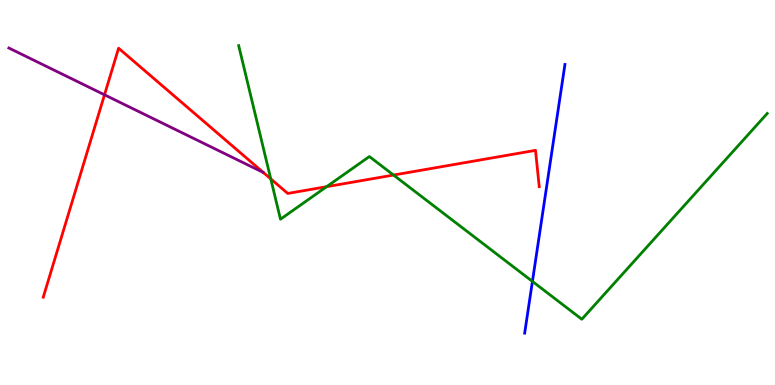[{'lines': ['blue', 'red'], 'intersections': []}, {'lines': ['green', 'red'], 'intersections': [{'x': 3.49, 'y': 5.35}, {'x': 4.21, 'y': 5.15}, {'x': 5.08, 'y': 5.45}]}, {'lines': ['purple', 'red'], 'intersections': [{'x': 1.35, 'y': 7.54}]}, {'lines': ['blue', 'green'], 'intersections': [{'x': 6.87, 'y': 2.69}]}, {'lines': ['blue', 'purple'], 'intersections': []}, {'lines': ['green', 'purple'], 'intersections': []}]